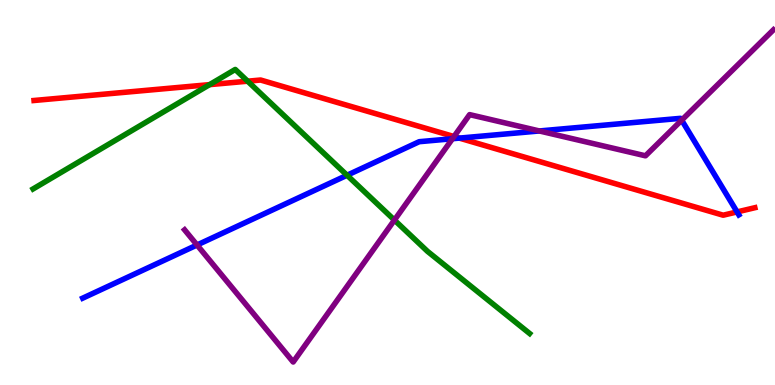[{'lines': ['blue', 'red'], 'intersections': [{'x': 5.93, 'y': 6.41}, {'x': 9.51, 'y': 4.5}]}, {'lines': ['green', 'red'], 'intersections': [{'x': 2.7, 'y': 7.8}, {'x': 3.2, 'y': 7.89}]}, {'lines': ['purple', 'red'], 'intersections': [{'x': 5.86, 'y': 6.45}]}, {'lines': ['blue', 'green'], 'intersections': [{'x': 4.48, 'y': 5.45}]}, {'lines': ['blue', 'purple'], 'intersections': [{'x': 2.54, 'y': 3.64}, {'x': 5.84, 'y': 6.4}, {'x': 6.96, 'y': 6.6}, {'x': 8.8, 'y': 6.88}]}, {'lines': ['green', 'purple'], 'intersections': [{'x': 5.09, 'y': 4.28}]}]